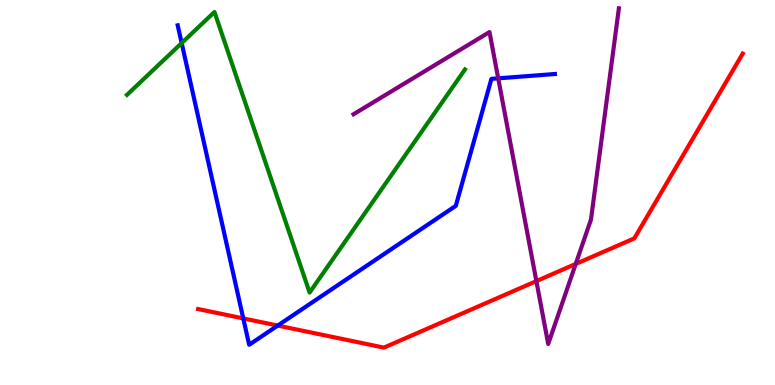[{'lines': ['blue', 'red'], 'intersections': [{'x': 3.14, 'y': 1.73}, {'x': 3.58, 'y': 1.54}]}, {'lines': ['green', 'red'], 'intersections': []}, {'lines': ['purple', 'red'], 'intersections': [{'x': 6.92, 'y': 2.7}, {'x': 7.43, 'y': 3.14}]}, {'lines': ['blue', 'green'], 'intersections': [{'x': 2.34, 'y': 8.88}]}, {'lines': ['blue', 'purple'], 'intersections': [{'x': 6.43, 'y': 7.97}]}, {'lines': ['green', 'purple'], 'intersections': []}]